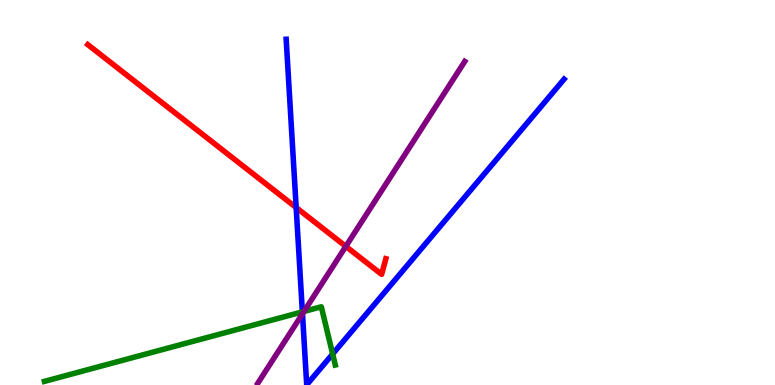[{'lines': ['blue', 'red'], 'intersections': [{'x': 3.82, 'y': 4.61}]}, {'lines': ['green', 'red'], 'intersections': []}, {'lines': ['purple', 'red'], 'intersections': [{'x': 4.46, 'y': 3.6}]}, {'lines': ['blue', 'green'], 'intersections': [{'x': 3.9, 'y': 1.9}, {'x': 4.29, 'y': 0.805}]}, {'lines': ['blue', 'purple'], 'intersections': [{'x': 3.9, 'y': 1.85}]}, {'lines': ['green', 'purple'], 'intersections': [{'x': 3.92, 'y': 1.91}]}]